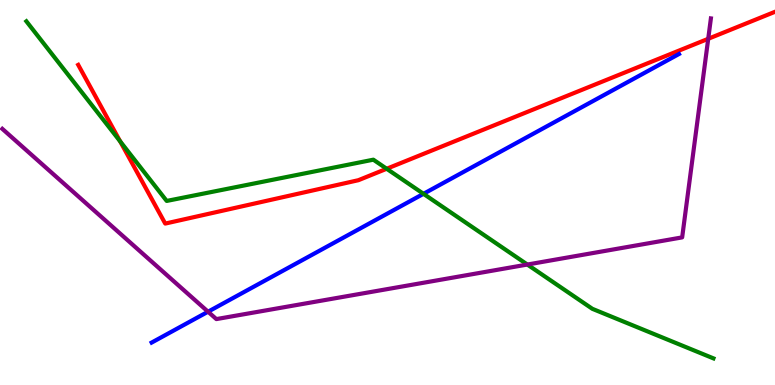[{'lines': ['blue', 'red'], 'intersections': []}, {'lines': ['green', 'red'], 'intersections': [{'x': 1.55, 'y': 6.33}, {'x': 4.99, 'y': 5.62}]}, {'lines': ['purple', 'red'], 'intersections': [{'x': 9.14, 'y': 8.99}]}, {'lines': ['blue', 'green'], 'intersections': [{'x': 5.46, 'y': 4.97}]}, {'lines': ['blue', 'purple'], 'intersections': [{'x': 2.68, 'y': 1.9}]}, {'lines': ['green', 'purple'], 'intersections': [{'x': 6.8, 'y': 3.13}]}]